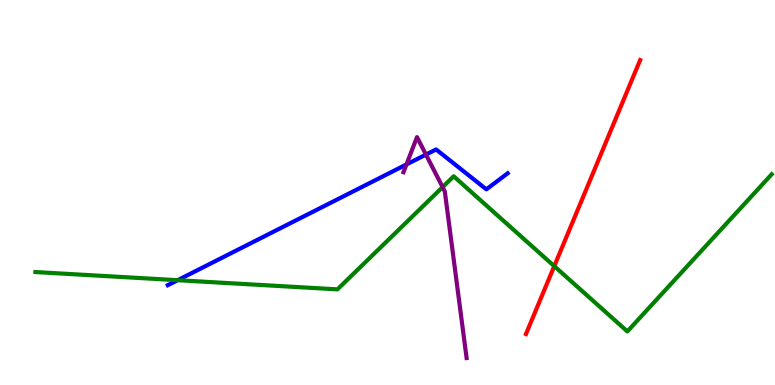[{'lines': ['blue', 'red'], 'intersections': []}, {'lines': ['green', 'red'], 'intersections': [{'x': 7.15, 'y': 3.09}]}, {'lines': ['purple', 'red'], 'intersections': []}, {'lines': ['blue', 'green'], 'intersections': [{'x': 2.29, 'y': 2.72}]}, {'lines': ['blue', 'purple'], 'intersections': [{'x': 5.24, 'y': 5.73}, {'x': 5.5, 'y': 5.98}]}, {'lines': ['green', 'purple'], 'intersections': [{'x': 5.71, 'y': 5.14}]}]